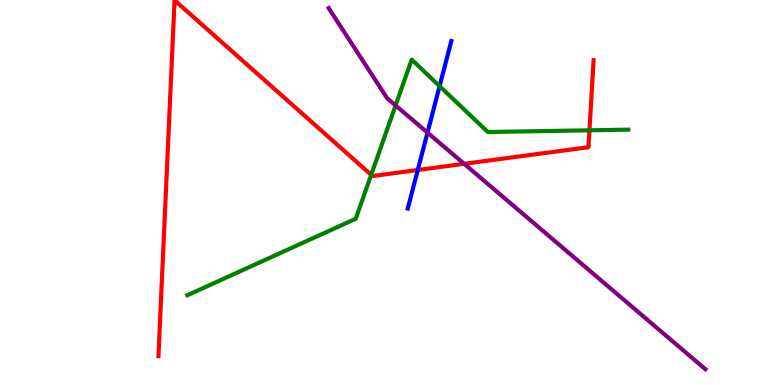[{'lines': ['blue', 'red'], 'intersections': [{'x': 5.39, 'y': 5.58}]}, {'lines': ['green', 'red'], 'intersections': [{'x': 4.79, 'y': 5.46}, {'x': 7.61, 'y': 6.62}]}, {'lines': ['purple', 'red'], 'intersections': [{'x': 5.99, 'y': 5.75}]}, {'lines': ['blue', 'green'], 'intersections': [{'x': 5.67, 'y': 7.76}]}, {'lines': ['blue', 'purple'], 'intersections': [{'x': 5.52, 'y': 6.56}]}, {'lines': ['green', 'purple'], 'intersections': [{'x': 5.1, 'y': 7.26}]}]